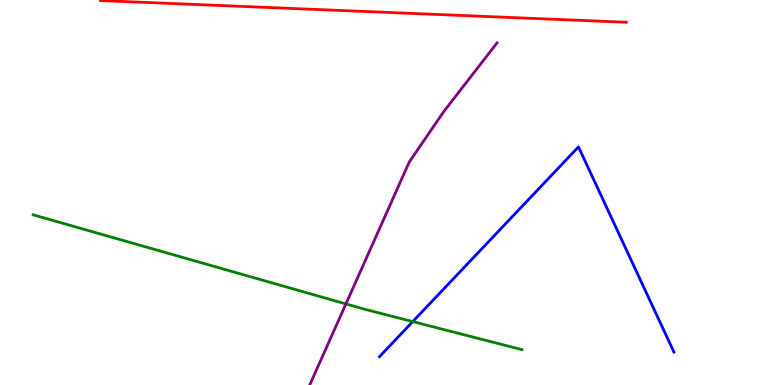[{'lines': ['blue', 'red'], 'intersections': []}, {'lines': ['green', 'red'], 'intersections': []}, {'lines': ['purple', 'red'], 'intersections': []}, {'lines': ['blue', 'green'], 'intersections': [{'x': 5.33, 'y': 1.65}]}, {'lines': ['blue', 'purple'], 'intersections': []}, {'lines': ['green', 'purple'], 'intersections': [{'x': 4.46, 'y': 2.11}]}]